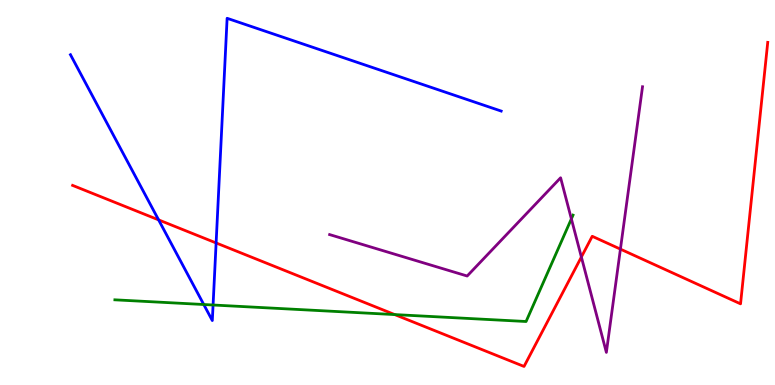[{'lines': ['blue', 'red'], 'intersections': [{'x': 2.05, 'y': 4.29}, {'x': 2.79, 'y': 3.69}]}, {'lines': ['green', 'red'], 'intersections': [{'x': 5.09, 'y': 1.83}]}, {'lines': ['purple', 'red'], 'intersections': [{'x': 7.5, 'y': 3.32}, {'x': 8.01, 'y': 3.53}]}, {'lines': ['blue', 'green'], 'intersections': [{'x': 2.63, 'y': 2.09}, {'x': 2.75, 'y': 2.08}]}, {'lines': ['blue', 'purple'], 'intersections': []}, {'lines': ['green', 'purple'], 'intersections': [{'x': 7.37, 'y': 4.31}]}]